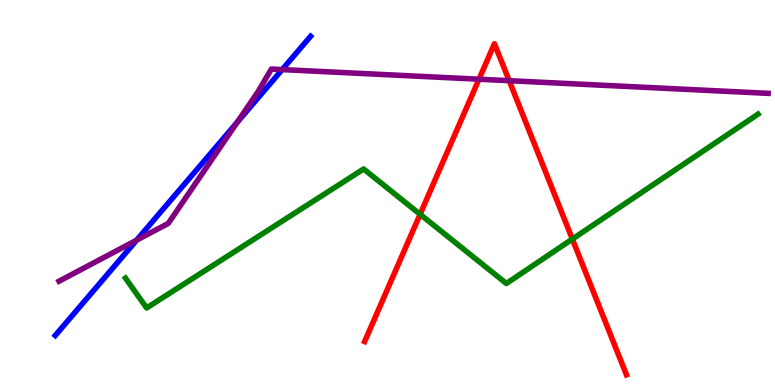[{'lines': ['blue', 'red'], 'intersections': []}, {'lines': ['green', 'red'], 'intersections': [{'x': 5.42, 'y': 4.43}, {'x': 7.39, 'y': 3.79}]}, {'lines': ['purple', 'red'], 'intersections': [{'x': 6.18, 'y': 7.94}, {'x': 6.57, 'y': 7.9}]}, {'lines': ['blue', 'green'], 'intersections': []}, {'lines': ['blue', 'purple'], 'intersections': [{'x': 1.76, 'y': 3.76}, {'x': 3.06, 'y': 6.82}, {'x': 3.64, 'y': 8.19}]}, {'lines': ['green', 'purple'], 'intersections': []}]